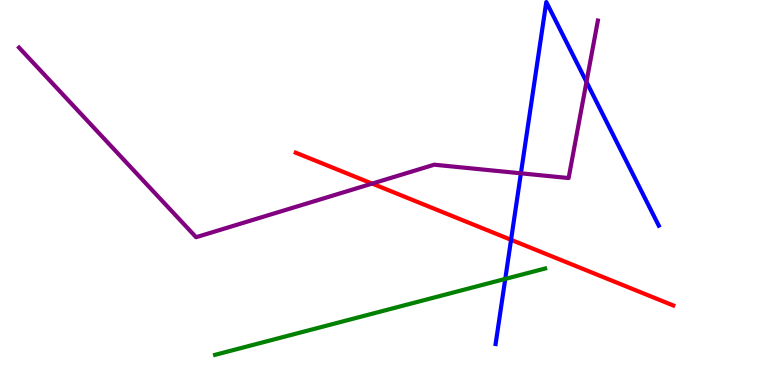[{'lines': ['blue', 'red'], 'intersections': [{'x': 6.59, 'y': 3.77}]}, {'lines': ['green', 'red'], 'intersections': []}, {'lines': ['purple', 'red'], 'intersections': [{'x': 4.8, 'y': 5.23}]}, {'lines': ['blue', 'green'], 'intersections': [{'x': 6.52, 'y': 2.76}]}, {'lines': ['blue', 'purple'], 'intersections': [{'x': 6.72, 'y': 5.5}, {'x': 7.57, 'y': 7.87}]}, {'lines': ['green', 'purple'], 'intersections': []}]